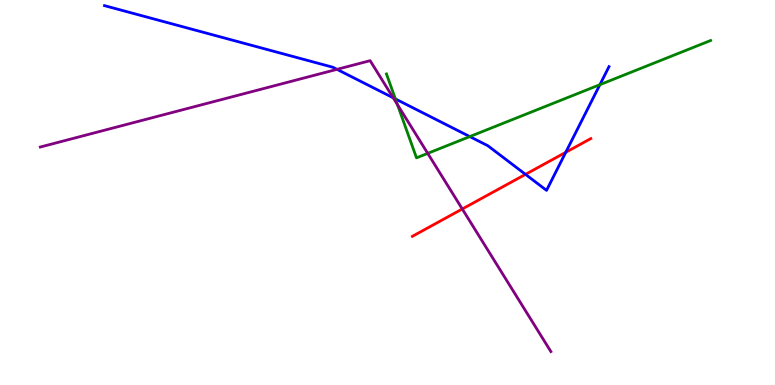[{'lines': ['blue', 'red'], 'intersections': [{'x': 6.78, 'y': 5.47}, {'x': 7.3, 'y': 6.04}]}, {'lines': ['green', 'red'], 'intersections': []}, {'lines': ['purple', 'red'], 'intersections': [{'x': 5.96, 'y': 4.57}]}, {'lines': ['blue', 'green'], 'intersections': [{'x': 5.1, 'y': 7.43}, {'x': 6.06, 'y': 6.45}, {'x': 7.74, 'y': 7.8}]}, {'lines': ['blue', 'purple'], 'intersections': [{'x': 4.35, 'y': 8.2}, {'x': 5.07, 'y': 7.46}]}, {'lines': ['green', 'purple'], 'intersections': [{'x': 5.13, 'y': 7.28}, {'x': 5.52, 'y': 6.02}]}]